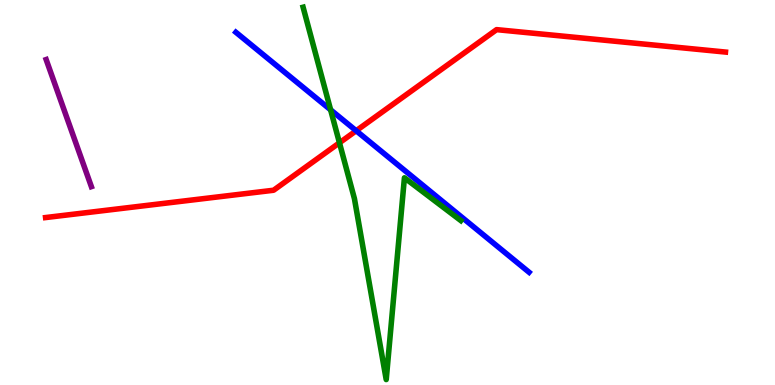[{'lines': ['blue', 'red'], 'intersections': [{'x': 4.6, 'y': 6.6}]}, {'lines': ['green', 'red'], 'intersections': [{'x': 4.38, 'y': 6.29}]}, {'lines': ['purple', 'red'], 'intersections': []}, {'lines': ['blue', 'green'], 'intersections': [{'x': 4.27, 'y': 7.15}]}, {'lines': ['blue', 'purple'], 'intersections': []}, {'lines': ['green', 'purple'], 'intersections': []}]